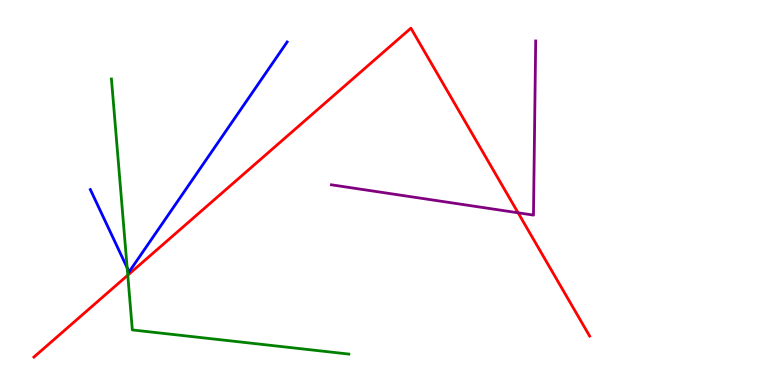[{'lines': ['blue', 'red'], 'intersections': []}, {'lines': ['green', 'red'], 'intersections': [{'x': 1.65, 'y': 2.85}]}, {'lines': ['purple', 'red'], 'intersections': [{'x': 6.68, 'y': 4.47}]}, {'lines': ['blue', 'green'], 'intersections': [{'x': 1.64, 'y': 3.04}]}, {'lines': ['blue', 'purple'], 'intersections': []}, {'lines': ['green', 'purple'], 'intersections': []}]